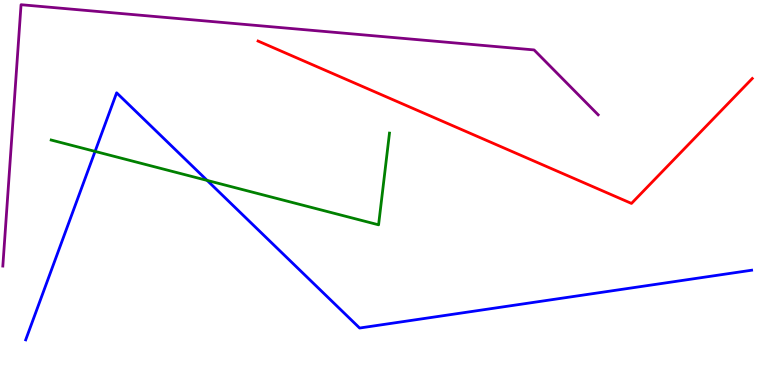[{'lines': ['blue', 'red'], 'intersections': []}, {'lines': ['green', 'red'], 'intersections': []}, {'lines': ['purple', 'red'], 'intersections': []}, {'lines': ['blue', 'green'], 'intersections': [{'x': 1.23, 'y': 6.07}, {'x': 2.67, 'y': 5.31}]}, {'lines': ['blue', 'purple'], 'intersections': []}, {'lines': ['green', 'purple'], 'intersections': []}]